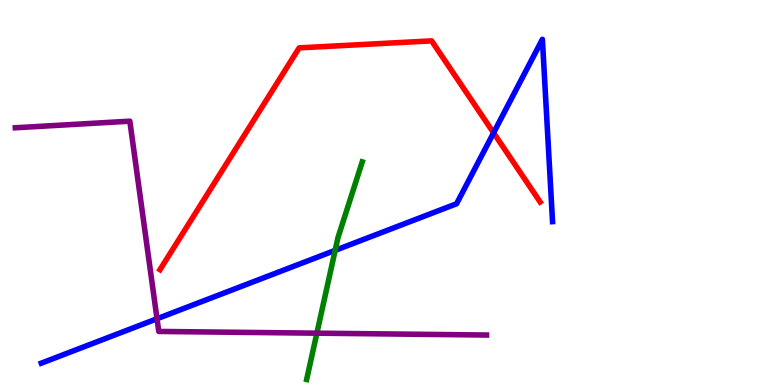[{'lines': ['blue', 'red'], 'intersections': [{'x': 6.37, 'y': 6.55}]}, {'lines': ['green', 'red'], 'intersections': []}, {'lines': ['purple', 'red'], 'intersections': []}, {'lines': ['blue', 'green'], 'intersections': [{'x': 4.32, 'y': 3.5}]}, {'lines': ['blue', 'purple'], 'intersections': [{'x': 2.03, 'y': 1.72}]}, {'lines': ['green', 'purple'], 'intersections': [{'x': 4.09, 'y': 1.35}]}]